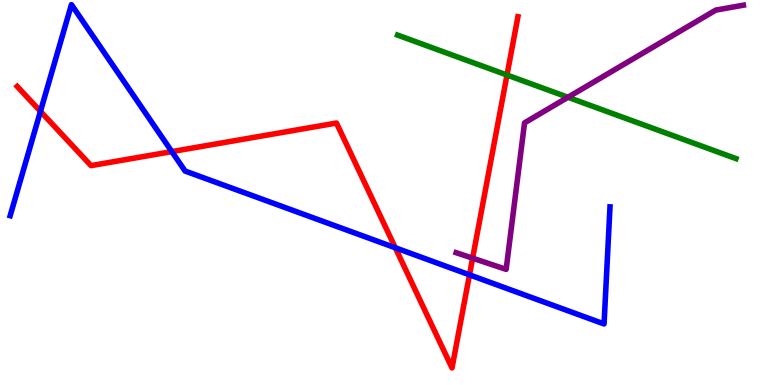[{'lines': ['blue', 'red'], 'intersections': [{'x': 0.522, 'y': 7.11}, {'x': 2.22, 'y': 6.06}, {'x': 5.1, 'y': 3.56}, {'x': 6.06, 'y': 2.86}]}, {'lines': ['green', 'red'], 'intersections': [{'x': 6.54, 'y': 8.05}]}, {'lines': ['purple', 'red'], 'intersections': [{'x': 6.1, 'y': 3.29}]}, {'lines': ['blue', 'green'], 'intersections': []}, {'lines': ['blue', 'purple'], 'intersections': []}, {'lines': ['green', 'purple'], 'intersections': [{'x': 7.33, 'y': 7.47}]}]